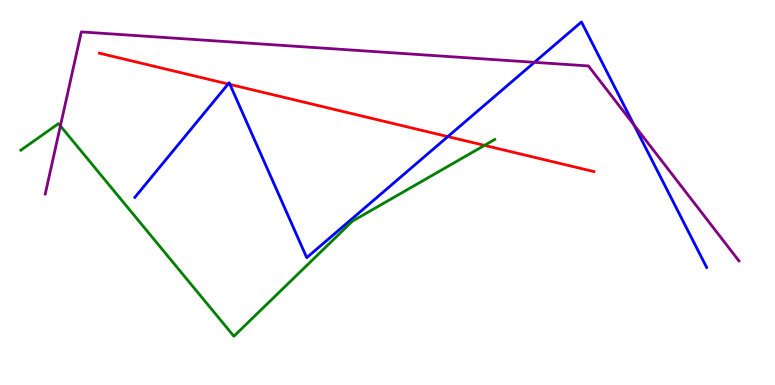[{'lines': ['blue', 'red'], 'intersections': [{'x': 2.94, 'y': 7.82}, {'x': 2.97, 'y': 7.81}, {'x': 5.78, 'y': 6.45}]}, {'lines': ['green', 'red'], 'intersections': [{'x': 6.25, 'y': 6.22}]}, {'lines': ['purple', 'red'], 'intersections': []}, {'lines': ['blue', 'green'], 'intersections': []}, {'lines': ['blue', 'purple'], 'intersections': [{'x': 6.9, 'y': 8.38}, {'x': 8.18, 'y': 6.76}]}, {'lines': ['green', 'purple'], 'intersections': [{'x': 0.779, 'y': 6.73}]}]